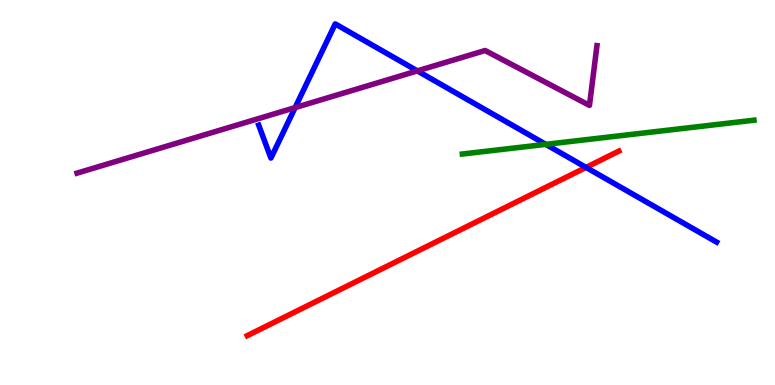[{'lines': ['blue', 'red'], 'intersections': [{'x': 7.56, 'y': 5.65}]}, {'lines': ['green', 'red'], 'intersections': []}, {'lines': ['purple', 'red'], 'intersections': []}, {'lines': ['blue', 'green'], 'intersections': [{'x': 7.04, 'y': 6.25}]}, {'lines': ['blue', 'purple'], 'intersections': [{'x': 3.81, 'y': 7.21}, {'x': 5.38, 'y': 8.16}]}, {'lines': ['green', 'purple'], 'intersections': []}]